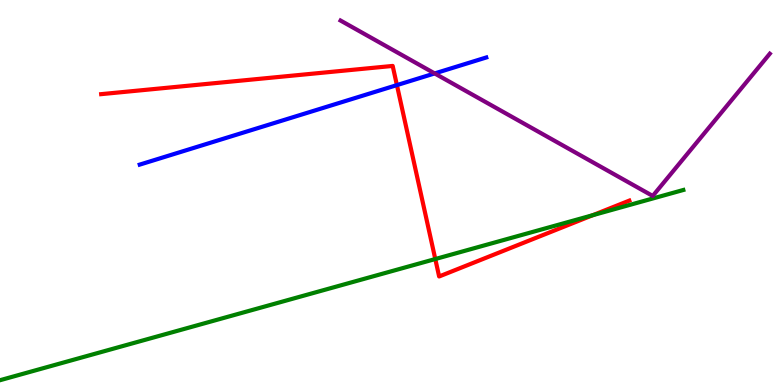[{'lines': ['blue', 'red'], 'intersections': [{'x': 5.12, 'y': 7.79}]}, {'lines': ['green', 'red'], 'intersections': [{'x': 5.62, 'y': 3.27}, {'x': 7.65, 'y': 4.41}]}, {'lines': ['purple', 'red'], 'intersections': []}, {'lines': ['blue', 'green'], 'intersections': []}, {'lines': ['blue', 'purple'], 'intersections': [{'x': 5.61, 'y': 8.09}]}, {'lines': ['green', 'purple'], 'intersections': []}]